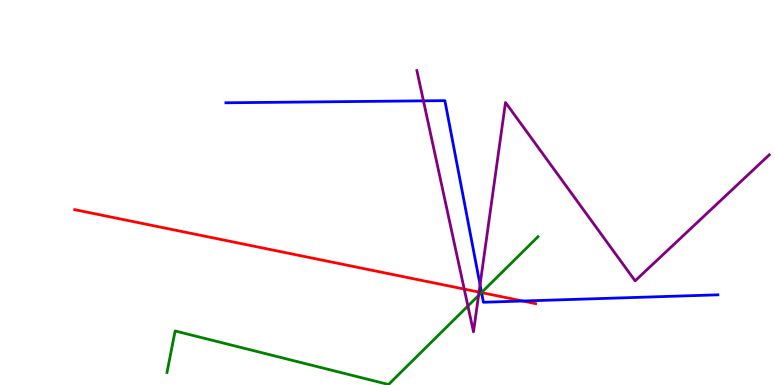[{'lines': ['blue', 'red'], 'intersections': [{'x': 6.21, 'y': 2.4}, {'x': 6.74, 'y': 2.18}]}, {'lines': ['green', 'red'], 'intersections': [{'x': 6.21, 'y': 2.4}]}, {'lines': ['purple', 'red'], 'intersections': [{'x': 5.99, 'y': 2.49}, {'x': 6.18, 'y': 2.41}]}, {'lines': ['blue', 'green'], 'intersections': [{'x': 6.21, 'y': 2.4}]}, {'lines': ['blue', 'purple'], 'intersections': [{'x': 5.46, 'y': 7.38}, {'x': 6.19, 'y': 2.6}]}, {'lines': ['green', 'purple'], 'intersections': [{'x': 6.04, 'y': 2.05}, {'x': 6.17, 'y': 2.33}]}]